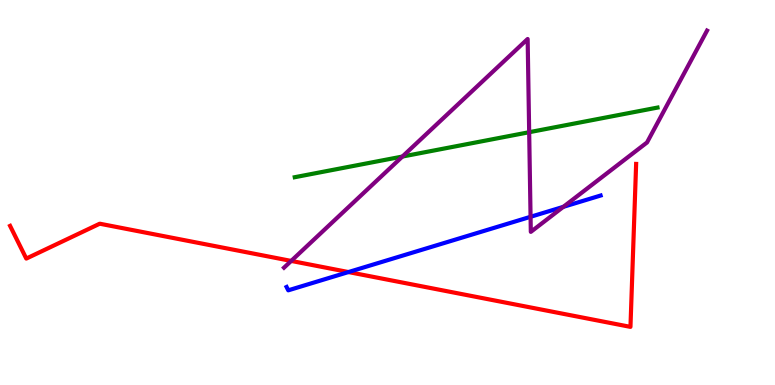[{'lines': ['blue', 'red'], 'intersections': [{'x': 4.5, 'y': 2.93}]}, {'lines': ['green', 'red'], 'intersections': []}, {'lines': ['purple', 'red'], 'intersections': [{'x': 3.76, 'y': 3.22}]}, {'lines': ['blue', 'green'], 'intersections': []}, {'lines': ['blue', 'purple'], 'intersections': [{'x': 6.85, 'y': 4.37}, {'x': 7.27, 'y': 4.63}]}, {'lines': ['green', 'purple'], 'intersections': [{'x': 5.19, 'y': 5.93}, {'x': 6.83, 'y': 6.57}]}]